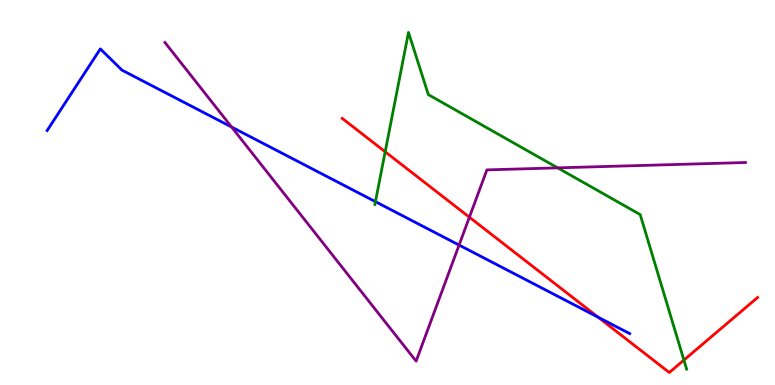[{'lines': ['blue', 'red'], 'intersections': [{'x': 7.72, 'y': 1.76}]}, {'lines': ['green', 'red'], 'intersections': [{'x': 4.97, 'y': 6.06}, {'x': 8.82, 'y': 0.647}]}, {'lines': ['purple', 'red'], 'intersections': [{'x': 6.06, 'y': 4.36}]}, {'lines': ['blue', 'green'], 'intersections': [{'x': 4.84, 'y': 4.76}]}, {'lines': ['blue', 'purple'], 'intersections': [{'x': 2.99, 'y': 6.7}, {'x': 5.92, 'y': 3.63}]}, {'lines': ['green', 'purple'], 'intersections': [{'x': 7.2, 'y': 5.64}]}]